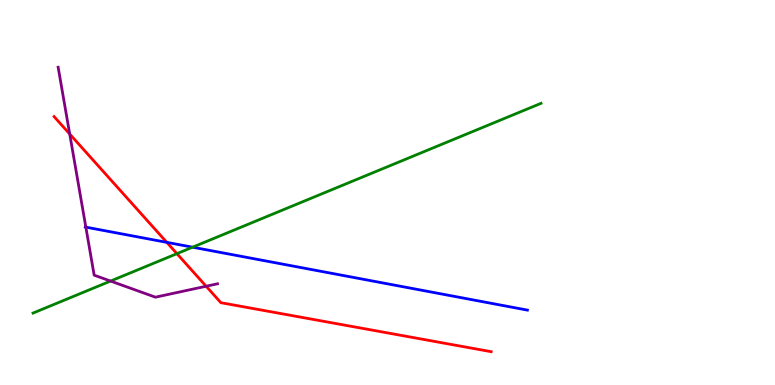[{'lines': ['blue', 'red'], 'intersections': [{'x': 2.15, 'y': 3.71}]}, {'lines': ['green', 'red'], 'intersections': [{'x': 2.28, 'y': 3.41}]}, {'lines': ['purple', 'red'], 'intersections': [{'x': 0.9, 'y': 6.52}, {'x': 2.66, 'y': 2.57}]}, {'lines': ['blue', 'green'], 'intersections': [{'x': 2.49, 'y': 3.58}]}, {'lines': ['blue', 'purple'], 'intersections': [{'x': 1.11, 'y': 4.1}]}, {'lines': ['green', 'purple'], 'intersections': [{'x': 1.43, 'y': 2.7}]}]